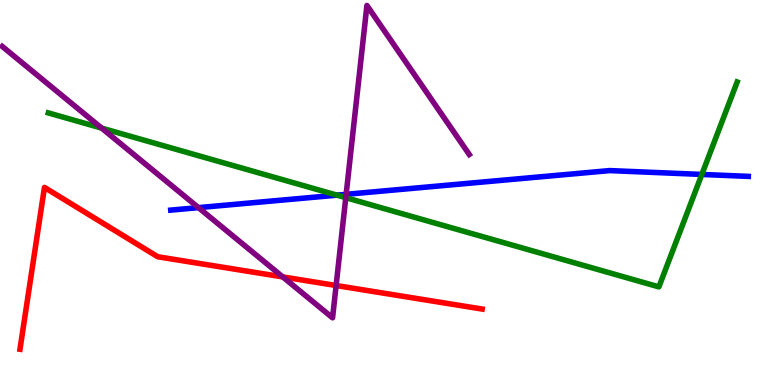[{'lines': ['blue', 'red'], 'intersections': []}, {'lines': ['green', 'red'], 'intersections': []}, {'lines': ['purple', 'red'], 'intersections': [{'x': 3.65, 'y': 2.81}, {'x': 4.34, 'y': 2.58}]}, {'lines': ['blue', 'green'], 'intersections': [{'x': 4.35, 'y': 4.93}, {'x': 9.06, 'y': 5.47}]}, {'lines': ['blue', 'purple'], 'intersections': [{'x': 2.56, 'y': 4.61}, {'x': 4.47, 'y': 4.95}]}, {'lines': ['green', 'purple'], 'intersections': [{'x': 1.31, 'y': 6.67}, {'x': 4.46, 'y': 4.87}]}]